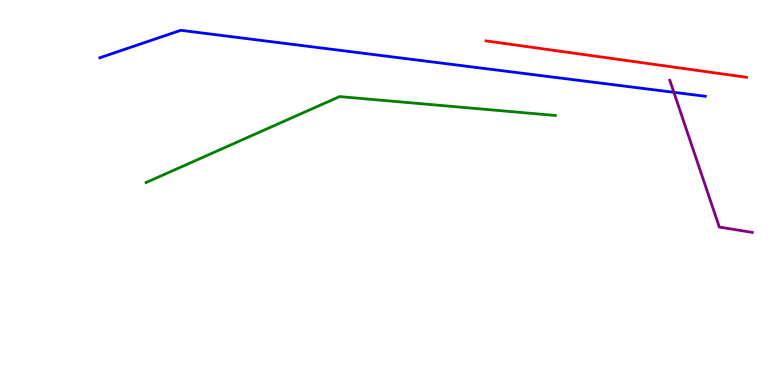[{'lines': ['blue', 'red'], 'intersections': []}, {'lines': ['green', 'red'], 'intersections': []}, {'lines': ['purple', 'red'], 'intersections': []}, {'lines': ['blue', 'green'], 'intersections': []}, {'lines': ['blue', 'purple'], 'intersections': [{'x': 8.7, 'y': 7.6}]}, {'lines': ['green', 'purple'], 'intersections': []}]